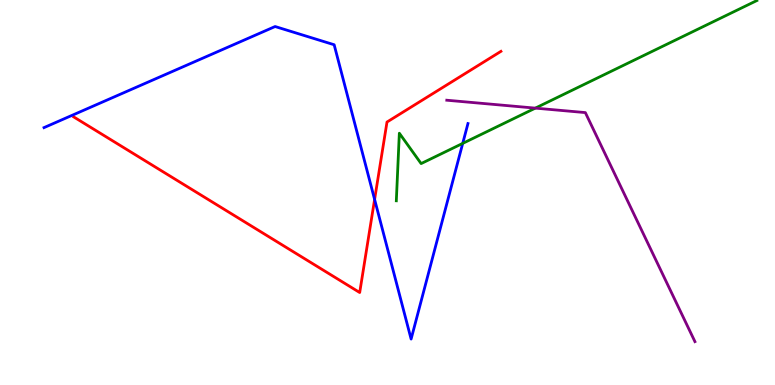[{'lines': ['blue', 'red'], 'intersections': [{'x': 4.83, 'y': 4.82}]}, {'lines': ['green', 'red'], 'intersections': []}, {'lines': ['purple', 'red'], 'intersections': []}, {'lines': ['blue', 'green'], 'intersections': [{'x': 5.97, 'y': 6.28}]}, {'lines': ['blue', 'purple'], 'intersections': []}, {'lines': ['green', 'purple'], 'intersections': [{'x': 6.91, 'y': 7.19}]}]